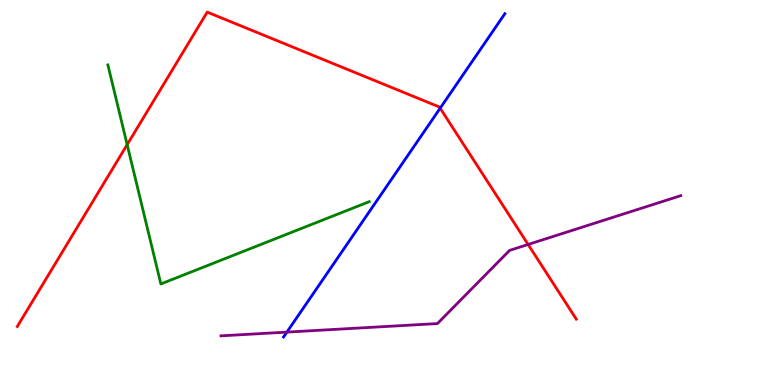[{'lines': ['blue', 'red'], 'intersections': [{'x': 5.68, 'y': 7.19}]}, {'lines': ['green', 'red'], 'intersections': [{'x': 1.64, 'y': 6.24}]}, {'lines': ['purple', 'red'], 'intersections': [{'x': 6.81, 'y': 3.65}]}, {'lines': ['blue', 'green'], 'intersections': []}, {'lines': ['blue', 'purple'], 'intersections': [{'x': 3.7, 'y': 1.37}]}, {'lines': ['green', 'purple'], 'intersections': []}]